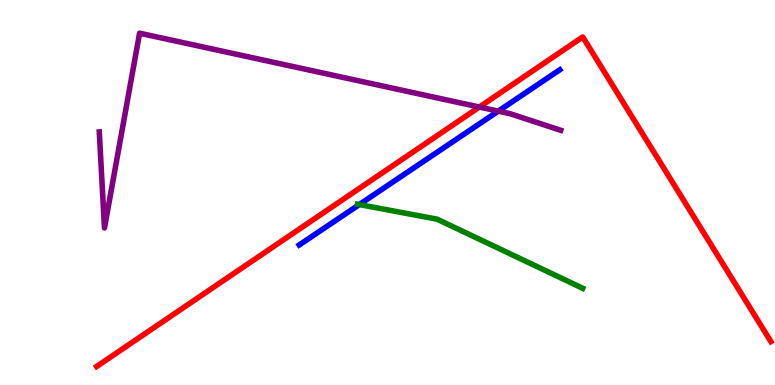[{'lines': ['blue', 'red'], 'intersections': []}, {'lines': ['green', 'red'], 'intersections': []}, {'lines': ['purple', 'red'], 'intersections': [{'x': 6.19, 'y': 7.22}]}, {'lines': ['blue', 'green'], 'intersections': [{'x': 4.64, 'y': 4.69}]}, {'lines': ['blue', 'purple'], 'intersections': [{'x': 6.43, 'y': 7.11}]}, {'lines': ['green', 'purple'], 'intersections': []}]